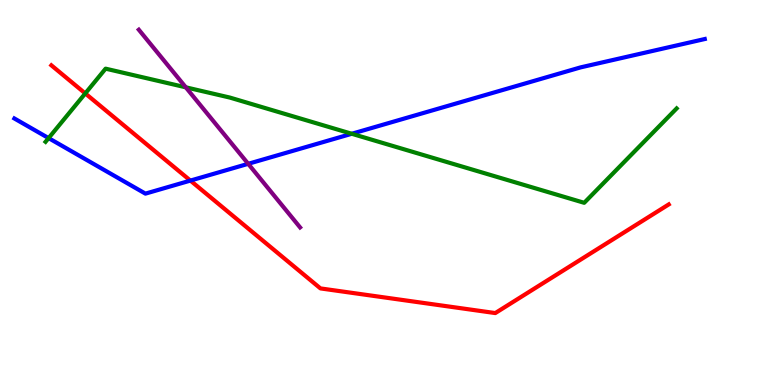[{'lines': ['blue', 'red'], 'intersections': [{'x': 2.46, 'y': 5.31}]}, {'lines': ['green', 'red'], 'intersections': [{'x': 1.1, 'y': 7.57}]}, {'lines': ['purple', 'red'], 'intersections': []}, {'lines': ['blue', 'green'], 'intersections': [{'x': 0.627, 'y': 6.41}, {'x': 4.54, 'y': 6.53}]}, {'lines': ['blue', 'purple'], 'intersections': [{'x': 3.2, 'y': 5.75}]}, {'lines': ['green', 'purple'], 'intersections': [{'x': 2.4, 'y': 7.73}]}]